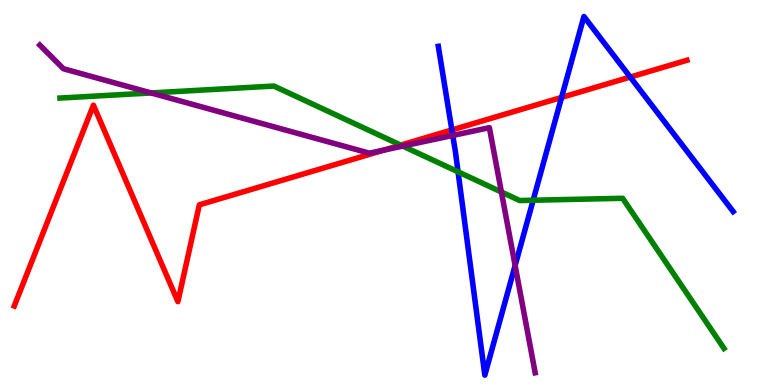[{'lines': ['blue', 'red'], 'intersections': [{'x': 5.83, 'y': 6.62}, {'x': 7.25, 'y': 7.47}, {'x': 8.13, 'y': 8.0}]}, {'lines': ['green', 'red'], 'intersections': [{'x': 5.17, 'y': 6.23}]}, {'lines': ['purple', 'red'], 'intersections': [{'x': 4.95, 'y': 6.1}]}, {'lines': ['blue', 'green'], 'intersections': [{'x': 5.91, 'y': 5.54}, {'x': 6.88, 'y': 4.8}]}, {'lines': ['blue', 'purple'], 'intersections': [{'x': 5.84, 'y': 6.48}, {'x': 6.65, 'y': 3.1}]}, {'lines': ['green', 'purple'], 'intersections': [{'x': 1.95, 'y': 7.59}, {'x': 5.2, 'y': 6.21}, {'x': 6.47, 'y': 5.01}]}]